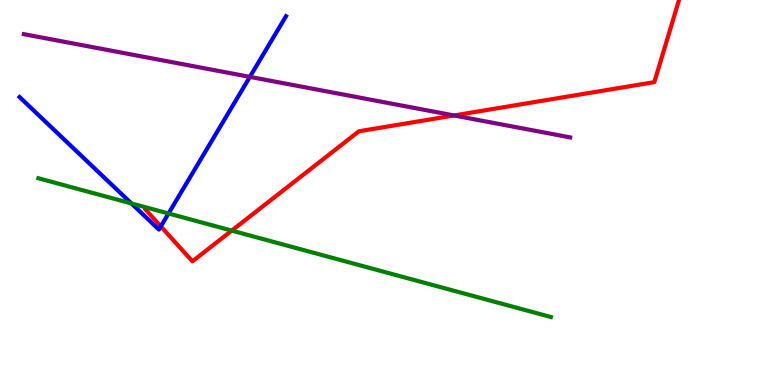[{'lines': ['blue', 'red'], 'intersections': [{'x': 2.08, 'y': 4.12}]}, {'lines': ['green', 'red'], 'intersections': [{'x': 2.99, 'y': 4.01}]}, {'lines': ['purple', 'red'], 'intersections': [{'x': 5.86, 'y': 7.0}]}, {'lines': ['blue', 'green'], 'intersections': [{'x': 1.7, 'y': 4.72}, {'x': 2.17, 'y': 4.45}]}, {'lines': ['blue', 'purple'], 'intersections': [{'x': 3.22, 'y': 8.0}]}, {'lines': ['green', 'purple'], 'intersections': []}]